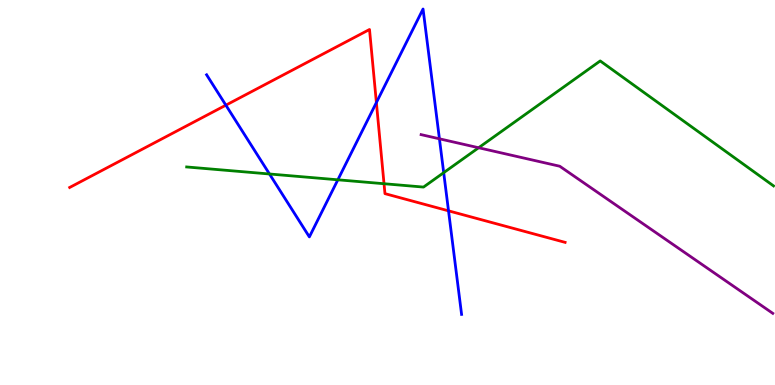[{'lines': ['blue', 'red'], 'intersections': [{'x': 2.91, 'y': 7.27}, {'x': 4.86, 'y': 7.34}, {'x': 5.79, 'y': 4.52}]}, {'lines': ['green', 'red'], 'intersections': [{'x': 4.96, 'y': 5.23}]}, {'lines': ['purple', 'red'], 'intersections': []}, {'lines': ['blue', 'green'], 'intersections': [{'x': 3.48, 'y': 5.48}, {'x': 4.36, 'y': 5.33}, {'x': 5.73, 'y': 5.52}]}, {'lines': ['blue', 'purple'], 'intersections': [{'x': 5.67, 'y': 6.39}]}, {'lines': ['green', 'purple'], 'intersections': [{'x': 6.18, 'y': 6.16}]}]